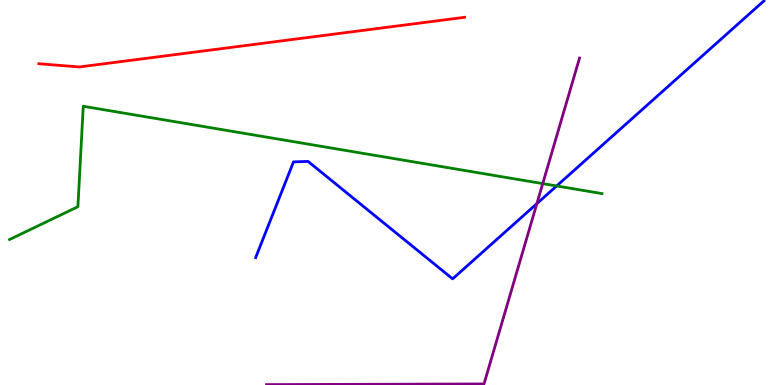[{'lines': ['blue', 'red'], 'intersections': []}, {'lines': ['green', 'red'], 'intersections': []}, {'lines': ['purple', 'red'], 'intersections': []}, {'lines': ['blue', 'green'], 'intersections': [{'x': 7.18, 'y': 5.17}]}, {'lines': ['blue', 'purple'], 'intersections': [{'x': 6.93, 'y': 4.71}]}, {'lines': ['green', 'purple'], 'intersections': [{'x': 7.0, 'y': 5.23}]}]